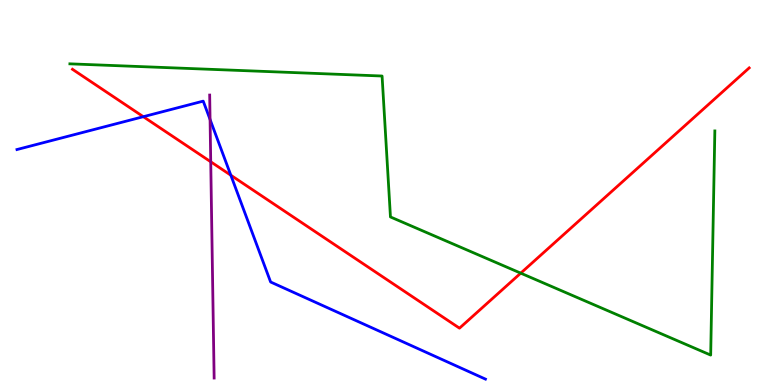[{'lines': ['blue', 'red'], 'intersections': [{'x': 1.85, 'y': 6.97}, {'x': 2.98, 'y': 5.45}]}, {'lines': ['green', 'red'], 'intersections': [{'x': 6.72, 'y': 2.91}]}, {'lines': ['purple', 'red'], 'intersections': [{'x': 2.72, 'y': 5.8}]}, {'lines': ['blue', 'green'], 'intersections': []}, {'lines': ['blue', 'purple'], 'intersections': [{'x': 2.71, 'y': 6.9}]}, {'lines': ['green', 'purple'], 'intersections': []}]